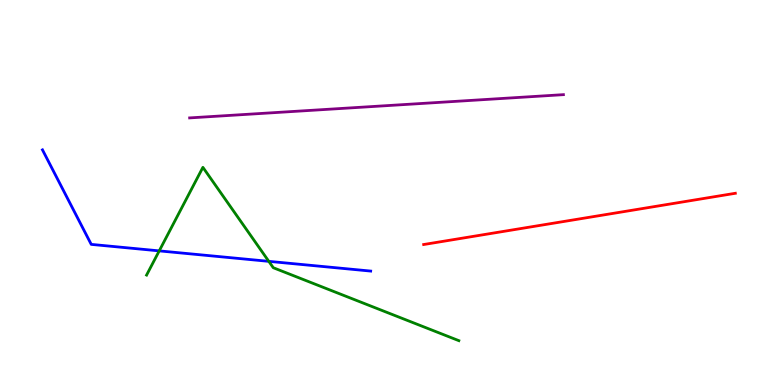[{'lines': ['blue', 'red'], 'intersections': []}, {'lines': ['green', 'red'], 'intersections': []}, {'lines': ['purple', 'red'], 'intersections': []}, {'lines': ['blue', 'green'], 'intersections': [{'x': 2.05, 'y': 3.48}, {'x': 3.47, 'y': 3.21}]}, {'lines': ['blue', 'purple'], 'intersections': []}, {'lines': ['green', 'purple'], 'intersections': []}]